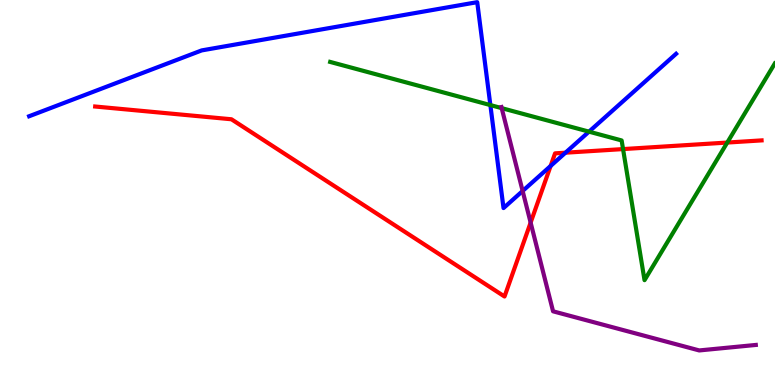[{'lines': ['blue', 'red'], 'intersections': [{'x': 7.1, 'y': 5.69}, {'x': 7.3, 'y': 6.03}]}, {'lines': ['green', 'red'], 'intersections': [{'x': 8.04, 'y': 6.13}, {'x': 9.38, 'y': 6.3}]}, {'lines': ['purple', 'red'], 'intersections': [{'x': 6.85, 'y': 4.22}]}, {'lines': ['blue', 'green'], 'intersections': [{'x': 6.33, 'y': 7.27}, {'x': 7.6, 'y': 6.58}]}, {'lines': ['blue', 'purple'], 'intersections': [{'x': 6.74, 'y': 5.04}]}, {'lines': ['green', 'purple'], 'intersections': [{'x': 6.47, 'y': 7.19}]}]